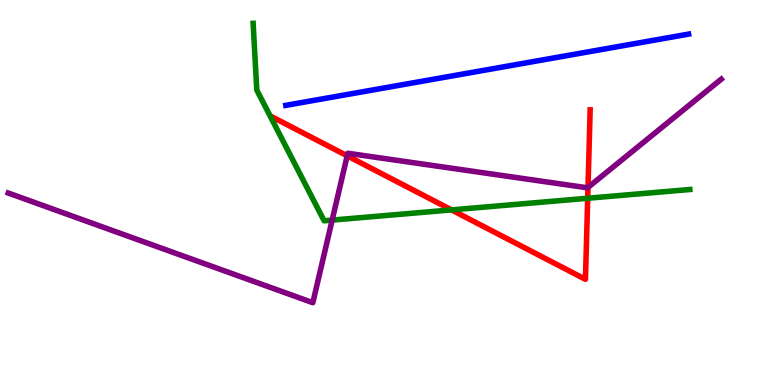[{'lines': ['blue', 'red'], 'intersections': []}, {'lines': ['green', 'red'], 'intersections': [{'x': 5.83, 'y': 4.55}, {'x': 7.58, 'y': 4.85}]}, {'lines': ['purple', 'red'], 'intersections': [{'x': 4.48, 'y': 5.95}, {'x': 7.59, 'y': 5.13}]}, {'lines': ['blue', 'green'], 'intersections': []}, {'lines': ['blue', 'purple'], 'intersections': []}, {'lines': ['green', 'purple'], 'intersections': [{'x': 4.29, 'y': 4.28}]}]